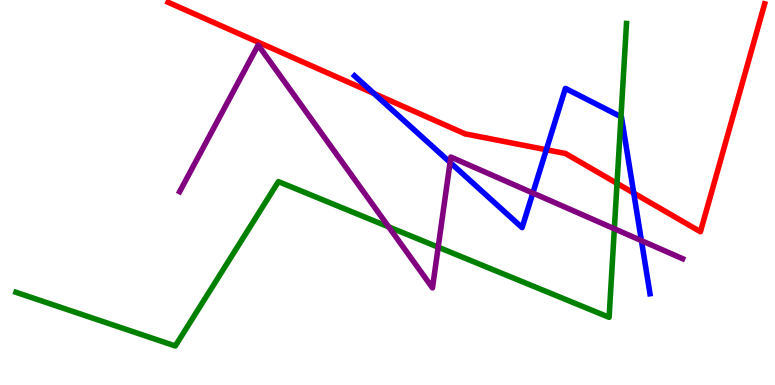[{'lines': ['blue', 'red'], 'intersections': [{'x': 4.83, 'y': 7.57}, {'x': 7.05, 'y': 6.11}, {'x': 8.18, 'y': 4.99}]}, {'lines': ['green', 'red'], 'intersections': [{'x': 7.96, 'y': 5.24}]}, {'lines': ['purple', 'red'], 'intersections': []}, {'lines': ['blue', 'green'], 'intersections': [{'x': 8.01, 'y': 6.97}]}, {'lines': ['blue', 'purple'], 'intersections': [{'x': 5.81, 'y': 5.78}, {'x': 6.88, 'y': 4.99}, {'x': 8.28, 'y': 3.75}]}, {'lines': ['green', 'purple'], 'intersections': [{'x': 5.02, 'y': 4.11}, {'x': 5.65, 'y': 3.58}, {'x': 7.93, 'y': 4.06}]}]